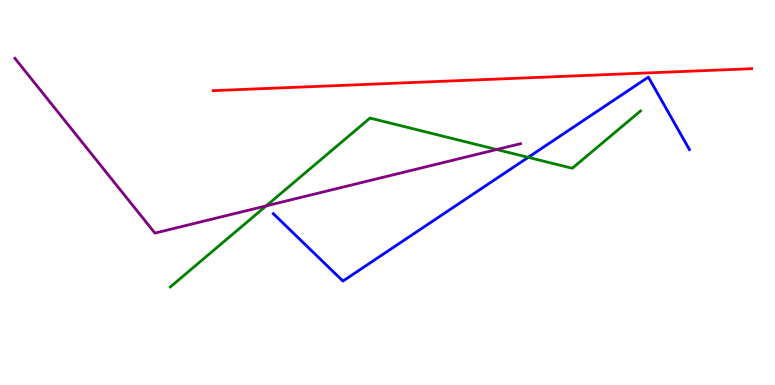[{'lines': ['blue', 'red'], 'intersections': []}, {'lines': ['green', 'red'], 'intersections': []}, {'lines': ['purple', 'red'], 'intersections': []}, {'lines': ['blue', 'green'], 'intersections': [{'x': 6.82, 'y': 5.91}]}, {'lines': ['blue', 'purple'], 'intersections': []}, {'lines': ['green', 'purple'], 'intersections': [{'x': 3.43, 'y': 4.65}, {'x': 6.41, 'y': 6.12}]}]